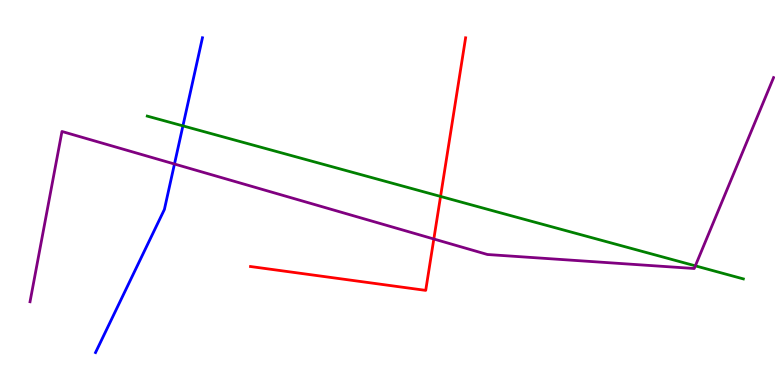[{'lines': ['blue', 'red'], 'intersections': []}, {'lines': ['green', 'red'], 'intersections': [{'x': 5.68, 'y': 4.9}]}, {'lines': ['purple', 'red'], 'intersections': [{'x': 5.6, 'y': 3.79}]}, {'lines': ['blue', 'green'], 'intersections': [{'x': 2.36, 'y': 6.73}]}, {'lines': ['blue', 'purple'], 'intersections': [{'x': 2.25, 'y': 5.74}]}, {'lines': ['green', 'purple'], 'intersections': [{'x': 8.97, 'y': 3.09}]}]